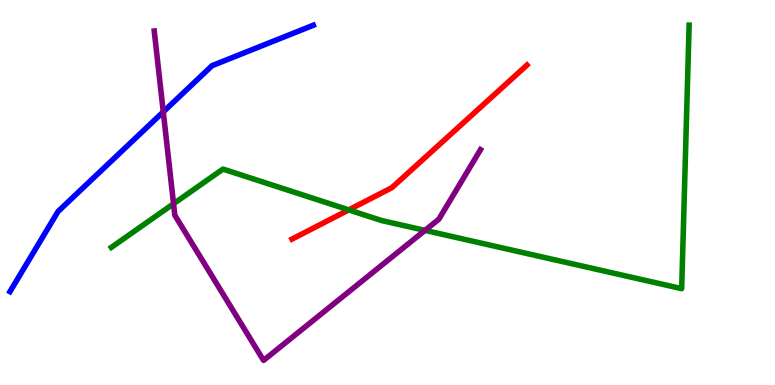[{'lines': ['blue', 'red'], 'intersections': []}, {'lines': ['green', 'red'], 'intersections': [{'x': 4.5, 'y': 4.55}]}, {'lines': ['purple', 'red'], 'intersections': []}, {'lines': ['blue', 'green'], 'intersections': []}, {'lines': ['blue', 'purple'], 'intersections': [{'x': 2.11, 'y': 7.09}]}, {'lines': ['green', 'purple'], 'intersections': [{'x': 2.24, 'y': 4.71}, {'x': 5.48, 'y': 4.02}]}]